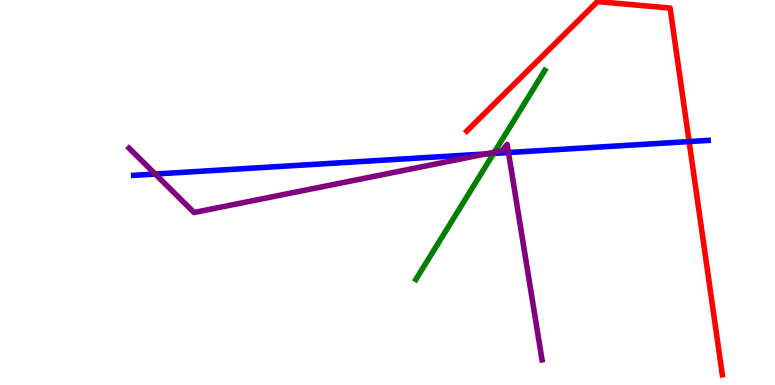[{'lines': ['blue', 'red'], 'intersections': [{'x': 8.89, 'y': 6.32}]}, {'lines': ['green', 'red'], 'intersections': []}, {'lines': ['purple', 'red'], 'intersections': []}, {'lines': ['blue', 'green'], 'intersections': [{'x': 6.37, 'y': 6.01}]}, {'lines': ['blue', 'purple'], 'intersections': [{'x': 2.0, 'y': 5.48}, {'x': 6.27, 'y': 6.0}, {'x': 6.56, 'y': 6.04}]}, {'lines': ['green', 'purple'], 'intersections': [{'x': 6.38, 'y': 6.05}]}]